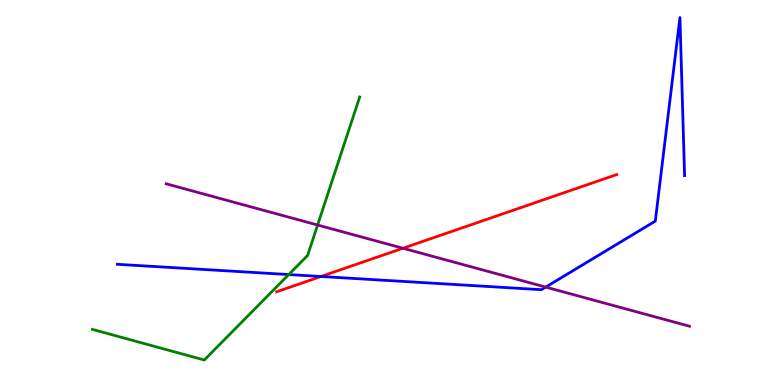[{'lines': ['blue', 'red'], 'intersections': [{'x': 4.14, 'y': 2.82}]}, {'lines': ['green', 'red'], 'intersections': []}, {'lines': ['purple', 'red'], 'intersections': [{'x': 5.2, 'y': 3.55}]}, {'lines': ['blue', 'green'], 'intersections': [{'x': 3.73, 'y': 2.87}]}, {'lines': ['blue', 'purple'], 'intersections': [{'x': 7.04, 'y': 2.54}]}, {'lines': ['green', 'purple'], 'intersections': [{'x': 4.1, 'y': 4.16}]}]